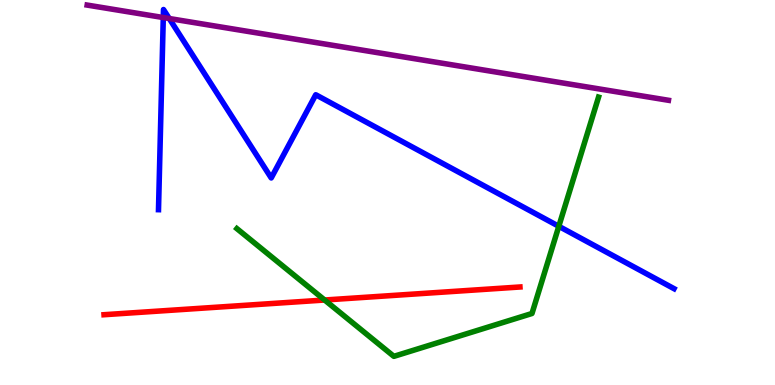[{'lines': ['blue', 'red'], 'intersections': []}, {'lines': ['green', 'red'], 'intersections': [{'x': 4.19, 'y': 2.21}]}, {'lines': ['purple', 'red'], 'intersections': []}, {'lines': ['blue', 'green'], 'intersections': [{'x': 7.21, 'y': 4.12}]}, {'lines': ['blue', 'purple'], 'intersections': [{'x': 2.11, 'y': 9.54}, {'x': 2.18, 'y': 9.52}]}, {'lines': ['green', 'purple'], 'intersections': []}]